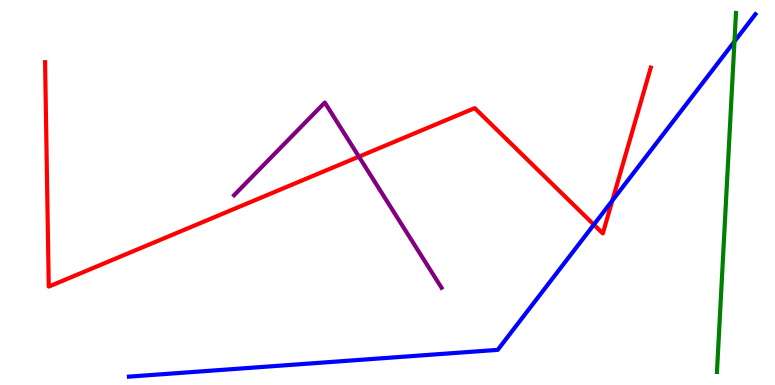[{'lines': ['blue', 'red'], 'intersections': [{'x': 7.66, 'y': 4.16}, {'x': 7.9, 'y': 4.79}]}, {'lines': ['green', 'red'], 'intersections': []}, {'lines': ['purple', 'red'], 'intersections': [{'x': 4.63, 'y': 5.93}]}, {'lines': ['blue', 'green'], 'intersections': [{'x': 9.48, 'y': 8.92}]}, {'lines': ['blue', 'purple'], 'intersections': []}, {'lines': ['green', 'purple'], 'intersections': []}]